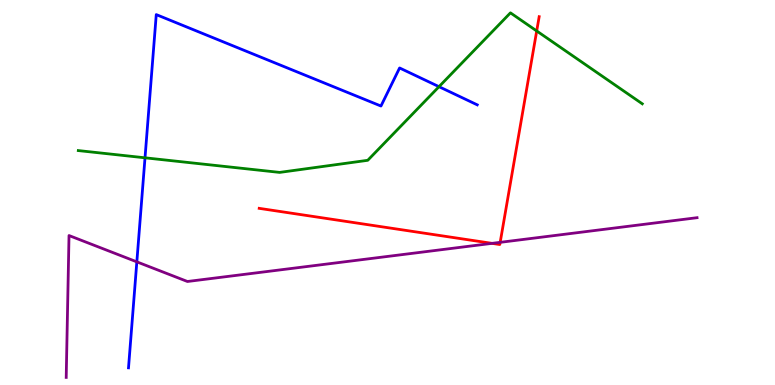[{'lines': ['blue', 'red'], 'intersections': []}, {'lines': ['green', 'red'], 'intersections': [{'x': 6.93, 'y': 9.2}]}, {'lines': ['purple', 'red'], 'intersections': [{'x': 6.35, 'y': 3.68}, {'x': 6.45, 'y': 3.71}]}, {'lines': ['blue', 'green'], 'intersections': [{'x': 1.87, 'y': 5.9}, {'x': 5.66, 'y': 7.75}]}, {'lines': ['blue', 'purple'], 'intersections': [{'x': 1.77, 'y': 3.2}]}, {'lines': ['green', 'purple'], 'intersections': []}]